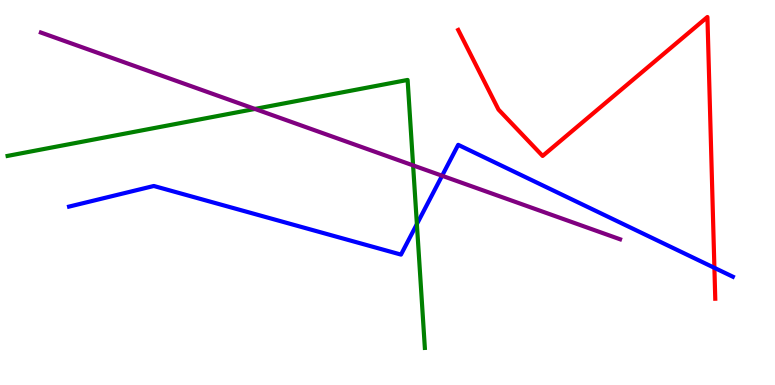[{'lines': ['blue', 'red'], 'intersections': [{'x': 9.22, 'y': 3.04}]}, {'lines': ['green', 'red'], 'intersections': []}, {'lines': ['purple', 'red'], 'intersections': []}, {'lines': ['blue', 'green'], 'intersections': [{'x': 5.38, 'y': 4.18}]}, {'lines': ['blue', 'purple'], 'intersections': [{'x': 5.7, 'y': 5.44}]}, {'lines': ['green', 'purple'], 'intersections': [{'x': 3.29, 'y': 7.17}, {'x': 5.33, 'y': 5.7}]}]